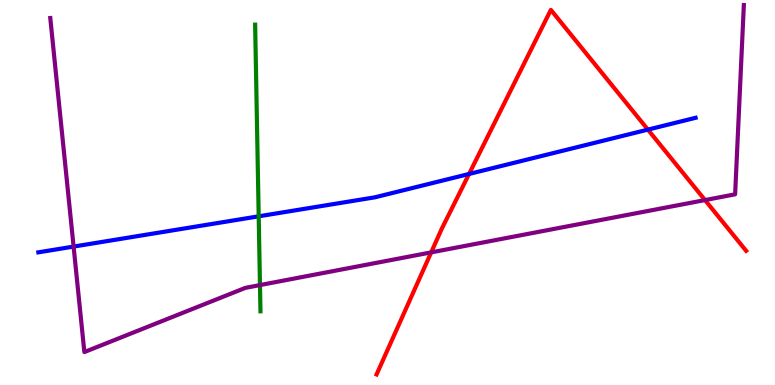[{'lines': ['blue', 'red'], 'intersections': [{'x': 6.05, 'y': 5.48}, {'x': 8.36, 'y': 6.63}]}, {'lines': ['green', 'red'], 'intersections': []}, {'lines': ['purple', 'red'], 'intersections': [{'x': 5.56, 'y': 3.44}, {'x': 9.1, 'y': 4.8}]}, {'lines': ['blue', 'green'], 'intersections': [{'x': 3.34, 'y': 4.38}]}, {'lines': ['blue', 'purple'], 'intersections': [{'x': 0.95, 'y': 3.6}]}, {'lines': ['green', 'purple'], 'intersections': [{'x': 3.35, 'y': 2.6}]}]